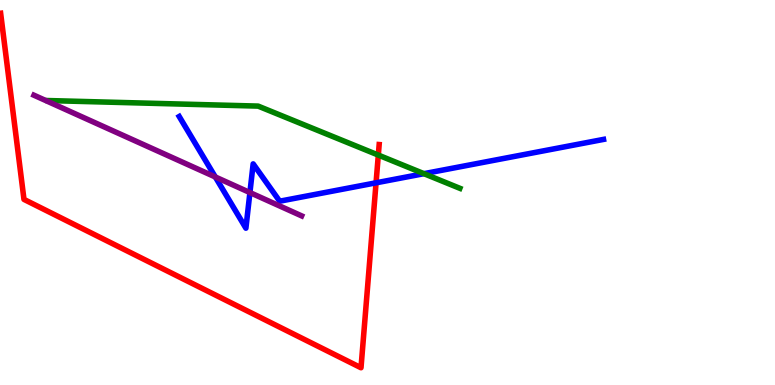[{'lines': ['blue', 'red'], 'intersections': [{'x': 4.85, 'y': 5.25}]}, {'lines': ['green', 'red'], 'intersections': [{'x': 4.88, 'y': 5.97}]}, {'lines': ['purple', 'red'], 'intersections': []}, {'lines': ['blue', 'green'], 'intersections': [{'x': 5.47, 'y': 5.49}]}, {'lines': ['blue', 'purple'], 'intersections': [{'x': 2.78, 'y': 5.4}, {'x': 3.22, 'y': 5.0}]}, {'lines': ['green', 'purple'], 'intersections': []}]